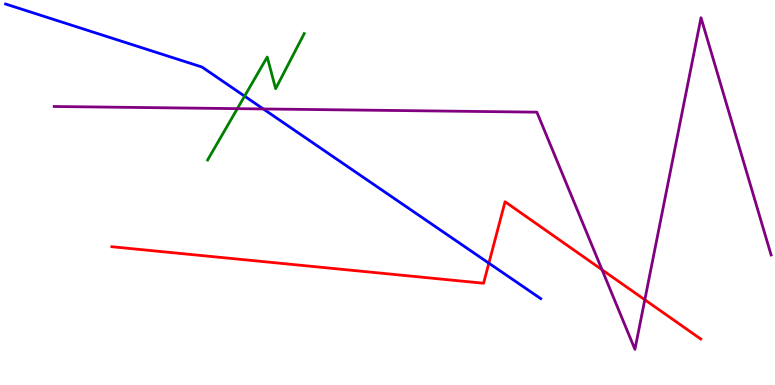[{'lines': ['blue', 'red'], 'intersections': [{'x': 6.31, 'y': 3.16}]}, {'lines': ['green', 'red'], 'intersections': []}, {'lines': ['purple', 'red'], 'intersections': [{'x': 7.77, 'y': 2.99}, {'x': 8.32, 'y': 2.21}]}, {'lines': ['blue', 'green'], 'intersections': [{'x': 3.16, 'y': 7.5}]}, {'lines': ['blue', 'purple'], 'intersections': [{'x': 3.4, 'y': 7.17}]}, {'lines': ['green', 'purple'], 'intersections': [{'x': 3.06, 'y': 7.18}]}]